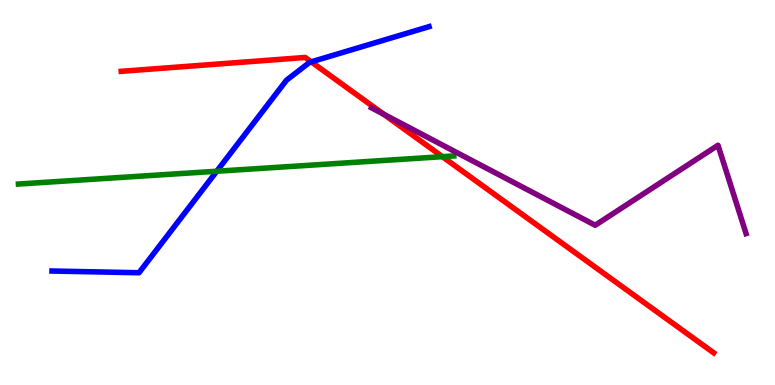[{'lines': ['blue', 'red'], 'intersections': [{'x': 4.02, 'y': 8.39}]}, {'lines': ['green', 'red'], 'intersections': [{'x': 5.71, 'y': 5.93}]}, {'lines': ['purple', 'red'], 'intersections': [{'x': 4.95, 'y': 7.03}]}, {'lines': ['blue', 'green'], 'intersections': [{'x': 2.8, 'y': 5.55}]}, {'lines': ['blue', 'purple'], 'intersections': []}, {'lines': ['green', 'purple'], 'intersections': []}]